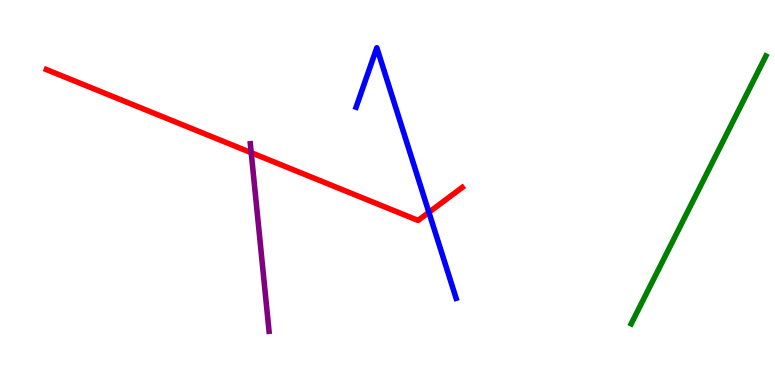[{'lines': ['blue', 'red'], 'intersections': [{'x': 5.53, 'y': 4.49}]}, {'lines': ['green', 'red'], 'intersections': []}, {'lines': ['purple', 'red'], 'intersections': [{'x': 3.24, 'y': 6.03}]}, {'lines': ['blue', 'green'], 'intersections': []}, {'lines': ['blue', 'purple'], 'intersections': []}, {'lines': ['green', 'purple'], 'intersections': []}]